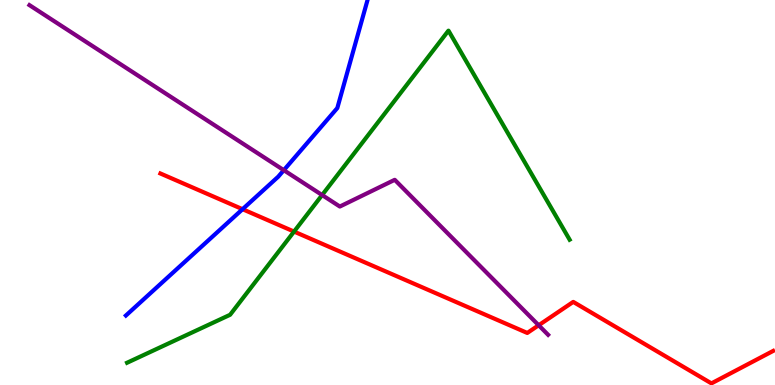[{'lines': ['blue', 'red'], 'intersections': [{'x': 3.13, 'y': 4.57}]}, {'lines': ['green', 'red'], 'intersections': [{'x': 3.79, 'y': 3.99}]}, {'lines': ['purple', 'red'], 'intersections': [{'x': 6.95, 'y': 1.55}]}, {'lines': ['blue', 'green'], 'intersections': []}, {'lines': ['blue', 'purple'], 'intersections': [{'x': 3.66, 'y': 5.58}]}, {'lines': ['green', 'purple'], 'intersections': [{'x': 4.16, 'y': 4.93}]}]